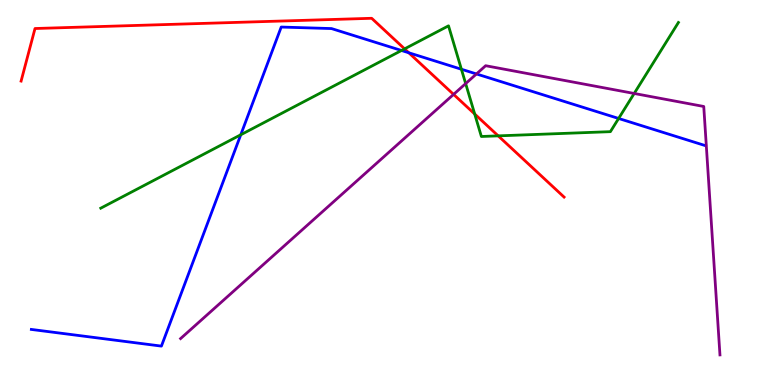[{'lines': ['blue', 'red'], 'intersections': [{'x': 5.27, 'y': 8.63}]}, {'lines': ['green', 'red'], 'intersections': [{'x': 5.22, 'y': 8.73}, {'x': 6.13, 'y': 7.04}, {'x': 6.43, 'y': 6.47}]}, {'lines': ['purple', 'red'], 'intersections': [{'x': 5.85, 'y': 7.55}]}, {'lines': ['blue', 'green'], 'intersections': [{'x': 3.11, 'y': 6.5}, {'x': 5.18, 'y': 8.69}, {'x': 5.95, 'y': 8.2}, {'x': 7.98, 'y': 6.92}]}, {'lines': ['blue', 'purple'], 'intersections': [{'x': 6.15, 'y': 8.08}]}, {'lines': ['green', 'purple'], 'intersections': [{'x': 6.01, 'y': 7.83}, {'x': 8.18, 'y': 7.57}]}]